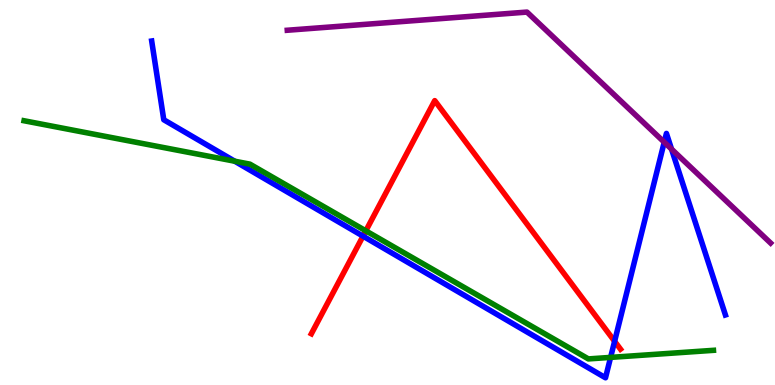[{'lines': ['blue', 'red'], 'intersections': [{'x': 4.68, 'y': 3.87}, {'x': 7.93, 'y': 1.14}]}, {'lines': ['green', 'red'], 'intersections': [{'x': 4.72, 'y': 4.0}]}, {'lines': ['purple', 'red'], 'intersections': []}, {'lines': ['blue', 'green'], 'intersections': [{'x': 3.03, 'y': 5.81}, {'x': 7.88, 'y': 0.717}]}, {'lines': ['blue', 'purple'], 'intersections': [{'x': 8.57, 'y': 6.31}, {'x': 8.66, 'y': 6.13}]}, {'lines': ['green', 'purple'], 'intersections': []}]